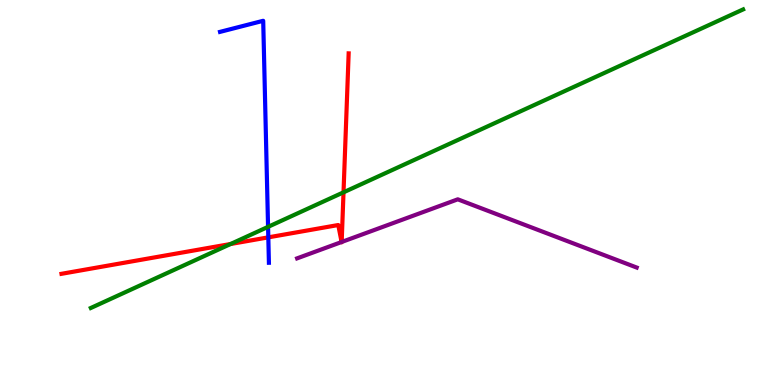[{'lines': ['blue', 'red'], 'intersections': [{'x': 3.46, 'y': 3.83}]}, {'lines': ['green', 'red'], 'intersections': [{'x': 2.98, 'y': 3.66}, {'x': 4.43, 'y': 5.0}]}, {'lines': ['purple', 'red'], 'intersections': [{'x': 4.41, 'y': 3.71}, {'x': 4.41, 'y': 3.71}]}, {'lines': ['blue', 'green'], 'intersections': [{'x': 3.46, 'y': 4.11}]}, {'lines': ['blue', 'purple'], 'intersections': []}, {'lines': ['green', 'purple'], 'intersections': []}]